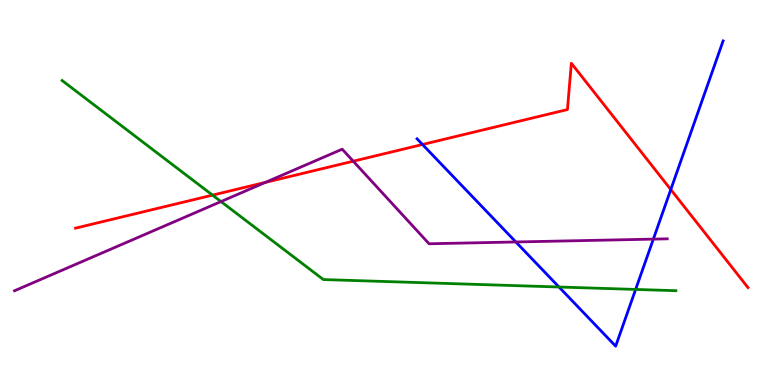[{'lines': ['blue', 'red'], 'intersections': [{'x': 5.45, 'y': 6.25}, {'x': 8.66, 'y': 5.08}]}, {'lines': ['green', 'red'], 'intersections': [{'x': 2.74, 'y': 4.93}]}, {'lines': ['purple', 'red'], 'intersections': [{'x': 3.42, 'y': 5.26}, {'x': 4.56, 'y': 5.81}]}, {'lines': ['blue', 'green'], 'intersections': [{'x': 7.21, 'y': 2.55}, {'x': 8.2, 'y': 2.48}]}, {'lines': ['blue', 'purple'], 'intersections': [{'x': 6.66, 'y': 3.72}, {'x': 8.43, 'y': 3.79}]}, {'lines': ['green', 'purple'], 'intersections': [{'x': 2.85, 'y': 4.76}]}]